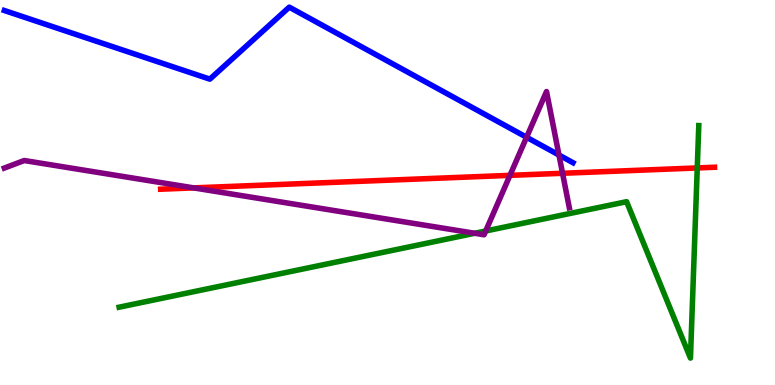[{'lines': ['blue', 'red'], 'intersections': []}, {'lines': ['green', 'red'], 'intersections': [{'x': 9.0, 'y': 5.64}]}, {'lines': ['purple', 'red'], 'intersections': [{'x': 2.5, 'y': 5.12}, {'x': 6.58, 'y': 5.45}, {'x': 7.26, 'y': 5.5}]}, {'lines': ['blue', 'green'], 'intersections': []}, {'lines': ['blue', 'purple'], 'intersections': [{'x': 6.79, 'y': 6.43}, {'x': 7.21, 'y': 5.97}]}, {'lines': ['green', 'purple'], 'intersections': [{'x': 6.13, 'y': 3.94}, {'x': 6.27, 'y': 4.0}]}]